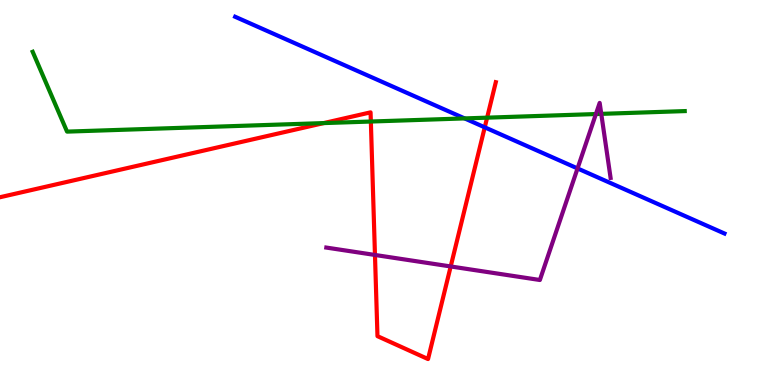[{'lines': ['blue', 'red'], 'intersections': [{'x': 6.25, 'y': 6.69}]}, {'lines': ['green', 'red'], 'intersections': [{'x': 4.18, 'y': 6.8}, {'x': 4.79, 'y': 6.84}, {'x': 6.29, 'y': 6.94}]}, {'lines': ['purple', 'red'], 'intersections': [{'x': 4.84, 'y': 3.38}, {'x': 5.82, 'y': 3.08}]}, {'lines': ['blue', 'green'], 'intersections': [{'x': 6.0, 'y': 6.92}]}, {'lines': ['blue', 'purple'], 'intersections': [{'x': 7.45, 'y': 5.63}]}, {'lines': ['green', 'purple'], 'intersections': [{'x': 7.69, 'y': 7.04}, {'x': 7.76, 'y': 7.04}]}]